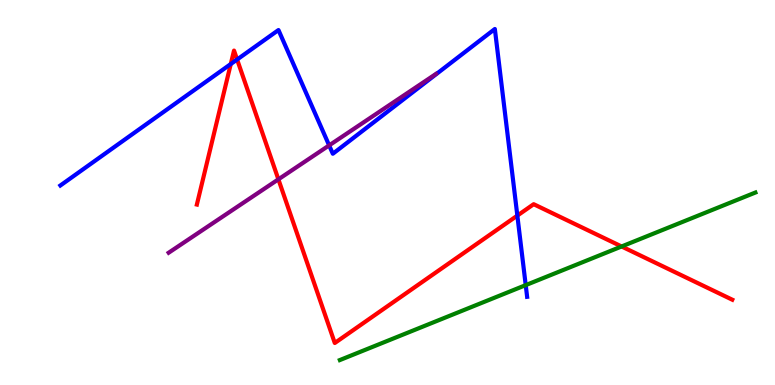[{'lines': ['blue', 'red'], 'intersections': [{'x': 2.98, 'y': 8.34}, {'x': 3.06, 'y': 8.45}, {'x': 6.68, 'y': 4.4}]}, {'lines': ['green', 'red'], 'intersections': [{'x': 8.02, 'y': 3.6}]}, {'lines': ['purple', 'red'], 'intersections': [{'x': 3.59, 'y': 5.34}]}, {'lines': ['blue', 'green'], 'intersections': [{'x': 6.78, 'y': 2.59}]}, {'lines': ['blue', 'purple'], 'intersections': [{'x': 4.25, 'y': 6.22}]}, {'lines': ['green', 'purple'], 'intersections': []}]